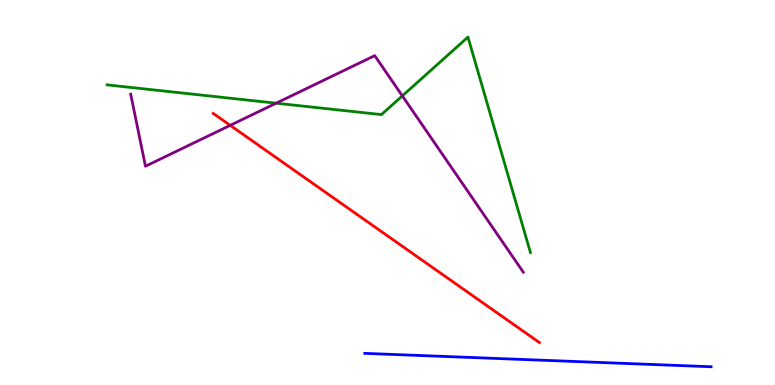[{'lines': ['blue', 'red'], 'intersections': []}, {'lines': ['green', 'red'], 'intersections': []}, {'lines': ['purple', 'red'], 'intersections': [{'x': 2.97, 'y': 6.74}]}, {'lines': ['blue', 'green'], 'intersections': []}, {'lines': ['blue', 'purple'], 'intersections': []}, {'lines': ['green', 'purple'], 'intersections': [{'x': 3.56, 'y': 7.32}, {'x': 5.19, 'y': 7.51}]}]